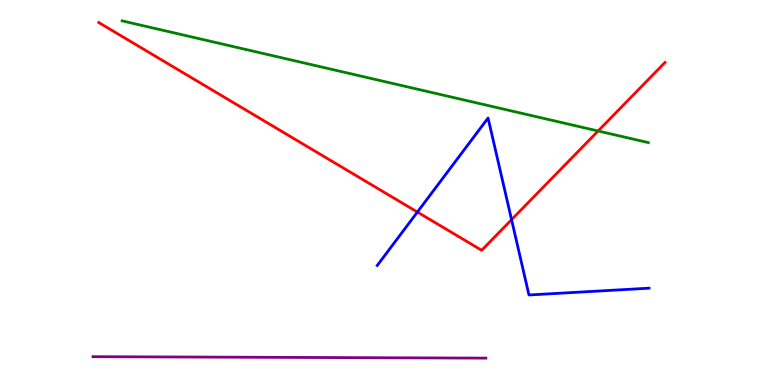[{'lines': ['blue', 'red'], 'intersections': [{'x': 5.39, 'y': 4.49}, {'x': 6.6, 'y': 4.29}]}, {'lines': ['green', 'red'], 'intersections': [{'x': 7.72, 'y': 6.6}]}, {'lines': ['purple', 'red'], 'intersections': []}, {'lines': ['blue', 'green'], 'intersections': []}, {'lines': ['blue', 'purple'], 'intersections': []}, {'lines': ['green', 'purple'], 'intersections': []}]